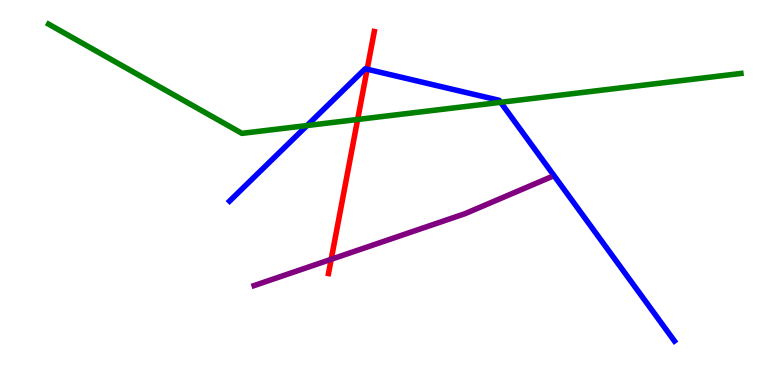[{'lines': ['blue', 'red'], 'intersections': [{'x': 4.74, 'y': 8.2}]}, {'lines': ['green', 'red'], 'intersections': [{'x': 4.61, 'y': 6.9}]}, {'lines': ['purple', 'red'], 'intersections': [{'x': 4.27, 'y': 3.26}]}, {'lines': ['blue', 'green'], 'intersections': [{'x': 3.96, 'y': 6.74}, {'x': 6.46, 'y': 7.34}]}, {'lines': ['blue', 'purple'], 'intersections': []}, {'lines': ['green', 'purple'], 'intersections': []}]